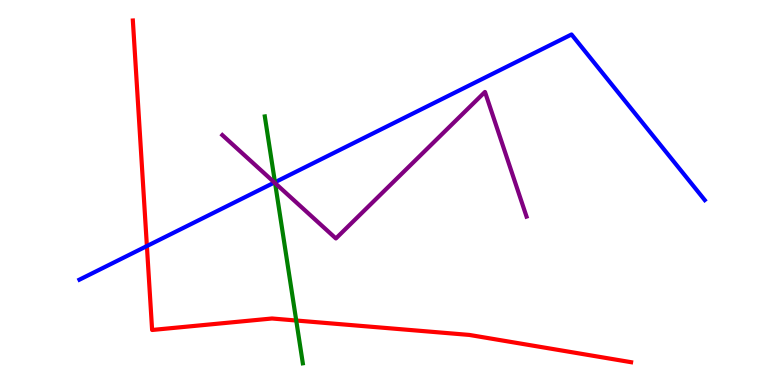[{'lines': ['blue', 'red'], 'intersections': [{'x': 1.9, 'y': 3.61}]}, {'lines': ['green', 'red'], 'intersections': [{'x': 3.82, 'y': 1.67}]}, {'lines': ['purple', 'red'], 'intersections': []}, {'lines': ['blue', 'green'], 'intersections': [{'x': 3.55, 'y': 5.27}]}, {'lines': ['blue', 'purple'], 'intersections': [{'x': 3.54, 'y': 5.26}]}, {'lines': ['green', 'purple'], 'intersections': [{'x': 3.55, 'y': 5.24}]}]